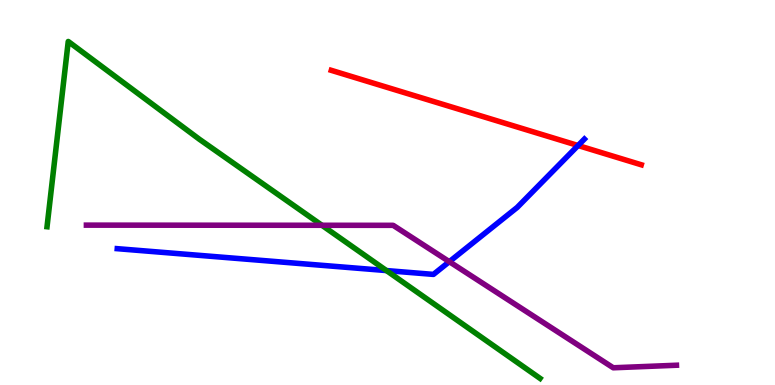[{'lines': ['blue', 'red'], 'intersections': [{'x': 7.46, 'y': 6.22}]}, {'lines': ['green', 'red'], 'intersections': []}, {'lines': ['purple', 'red'], 'intersections': []}, {'lines': ['blue', 'green'], 'intersections': [{'x': 4.99, 'y': 2.97}]}, {'lines': ['blue', 'purple'], 'intersections': [{'x': 5.8, 'y': 3.2}]}, {'lines': ['green', 'purple'], 'intersections': [{'x': 4.15, 'y': 4.15}]}]